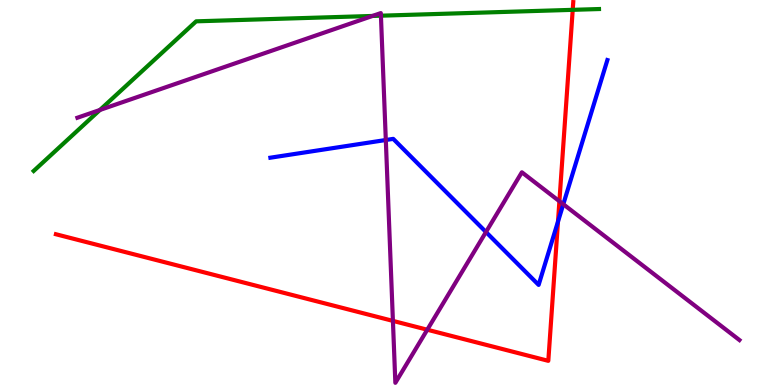[{'lines': ['blue', 'red'], 'intersections': [{'x': 7.2, 'y': 4.24}]}, {'lines': ['green', 'red'], 'intersections': [{'x': 7.39, 'y': 9.74}]}, {'lines': ['purple', 'red'], 'intersections': [{'x': 5.07, 'y': 1.67}, {'x': 5.51, 'y': 1.44}, {'x': 7.22, 'y': 4.77}]}, {'lines': ['blue', 'green'], 'intersections': []}, {'lines': ['blue', 'purple'], 'intersections': [{'x': 4.98, 'y': 6.36}, {'x': 6.27, 'y': 3.97}, {'x': 7.27, 'y': 4.7}]}, {'lines': ['green', 'purple'], 'intersections': [{'x': 1.29, 'y': 7.14}, {'x': 4.81, 'y': 9.59}, {'x': 4.92, 'y': 9.59}]}]